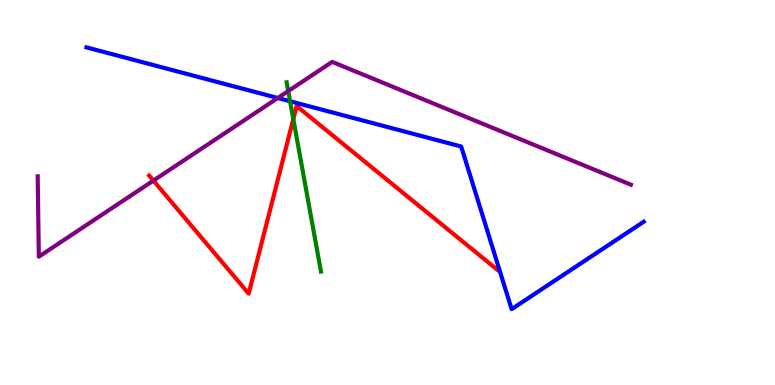[{'lines': ['blue', 'red'], 'intersections': []}, {'lines': ['green', 'red'], 'intersections': [{'x': 3.78, 'y': 6.91}]}, {'lines': ['purple', 'red'], 'intersections': [{'x': 1.98, 'y': 5.31}]}, {'lines': ['blue', 'green'], 'intersections': [{'x': 3.74, 'y': 7.37}]}, {'lines': ['blue', 'purple'], 'intersections': [{'x': 3.58, 'y': 7.45}]}, {'lines': ['green', 'purple'], 'intersections': [{'x': 3.72, 'y': 7.63}]}]